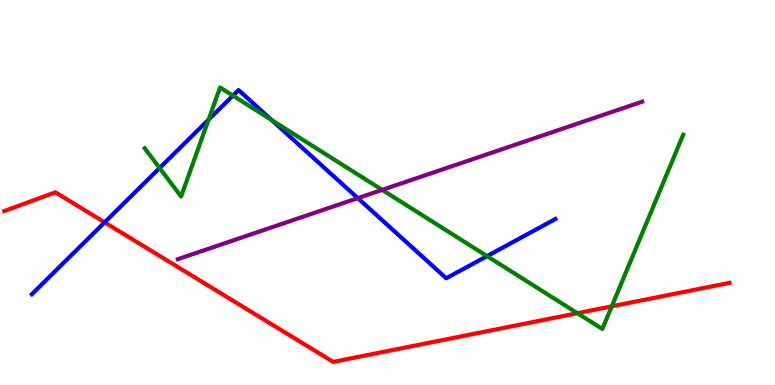[{'lines': ['blue', 'red'], 'intersections': [{'x': 1.35, 'y': 4.22}]}, {'lines': ['green', 'red'], 'intersections': [{'x': 7.45, 'y': 1.87}, {'x': 7.89, 'y': 2.04}]}, {'lines': ['purple', 'red'], 'intersections': []}, {'lines': ['blue', 'green'], 'intersections': [{'x': 2.06, 'y': 5.64}, {'x': 2.69, 'y': 6.89}, {'x': 3.01, 'y': 7.52}, {'x': 3.51, 'y': 6.88}, {'x': 6.28, 'y': 3.35}]}, {'lines': ['blue', 'purple'], 'intersections': [{'x': 4.62, 'y': 4.85}]}, {'lines': ['green', 'purple'], 'intersections': [{'x': 4.93, 'y': 5.07}]}]